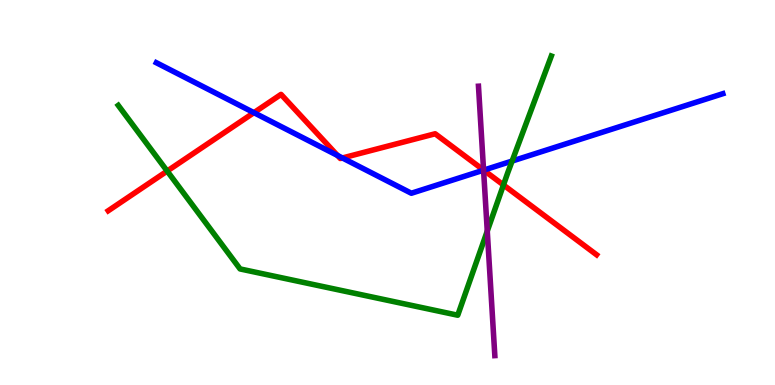[{'lines': ['blue', 'red'], 'intersections': [{'x': 3.28, 'y': 7.07}, {'x': 4.35, 'y': 5.96}, {'x': 4.42, 'y': 5.9}, {'x': 6.24, 'y': 5.58}]}, {'lines': ['green', 'red'], 'intersections': [{'x': 2.16, 'y': 5.56}, {'x': 6.5, 'y': 5.2}]}, {'lines': ['purple', 'red'], 'intersections': [{'x': 6.24, 'y': 5.58}]}, {'lines': ['blue', 'green'], 'intersections': [{'x': 6.61, 'y': 5.82}]}, {'lines': ['blue', 'purple'], 'intersections': [{'x': 6.24, 'y': 5.58}]}, {'lines': ['green', 'purple'], 'intersections': [{'x': 6.29, 'y': 4.0}]}]